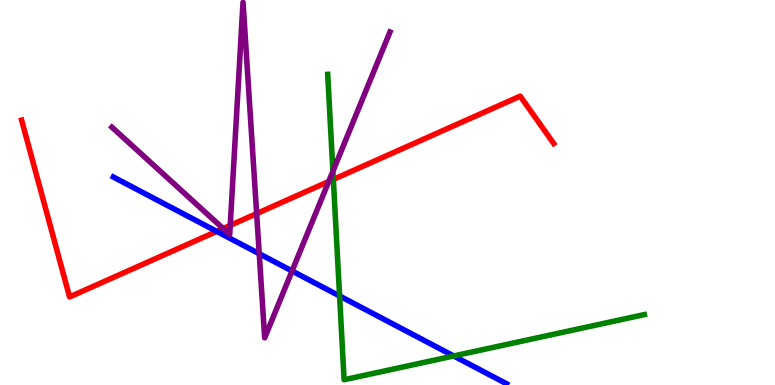[{'lines': ['blue', 'red'], 'intersections': [{'x': 2.8, 'y': 3.99}]}, {'lines': ['green', 'red'], 'intersections': [{'x': 4.3, 'y': 5.34}]}, {'lines': ['purple', 'red'], 'intersections': [{'x': 2.88, 'y': 4.06}, {'x': 2.97, 'y': 4.15}, {'x': 3.31, 'y': 4.45}, {'x': 4.24, 'y': 5.29}]}, {'lines': ['blue', 'green'], 'intersections': [{'x': 4.38, 'y': 2.31}, {'x': 5.85, 'y': 0.754}]}, {'lines': ['blue', 'purple'], 'intersections': [{'x': 3.35, 'y': 3.41}, {'x': 3.77, 'y': 2.96}]}, {'lines': ['green', 'purple'], 'intersections': [{'x': 4.3, 'y': 5.55}]}]